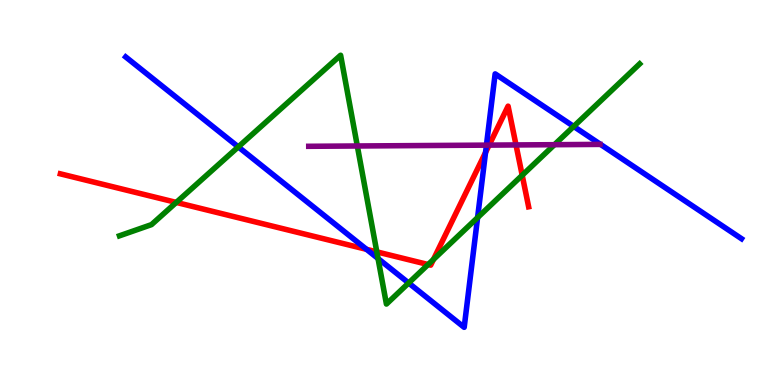[{'lines': ['blue', 'red'], 'intersections': [{'x': 4.73, 'y': 3.52}, {'x': 6.27, 'y': 6.04}]}, {'lines': ['green', 'red'], 'intersections': [{'x': 2.27, 'y': 4.74}, {'x': 4.86, 'y': 3.46}, {'x': 5.52, 'y': 3.13}, {'x': 5.59, 'y': 3.26}, {'x': 6.74, 'y': 5.45}]}, {'lines': ['purple', 'red'], 'intersections': [{'x': 6.31, 'y': 6.23}, {'x': 6.66, 'y': 6.24}]}, {'lines': ['blue', 'green'], 'intersections': [{'x': 3.07, 'y': 6.18}, {'x': 4.88, 'y': 3.29}, {'x': 5.27, 'y': 2.65}, {'x': 6.16, 'y': 4.35}, {'x': 7.4, 'y': 6.72}]}, {'lines': ['blue', 'purple'], 'intersections': [{'x': 6.28, 'y': 6.23}]}, {'lines': ['green', 'purple'], 'intersections': [{'x': 4.61, 'y': 6.21}, {'x': 7.15, 'y': 6.24}]}]